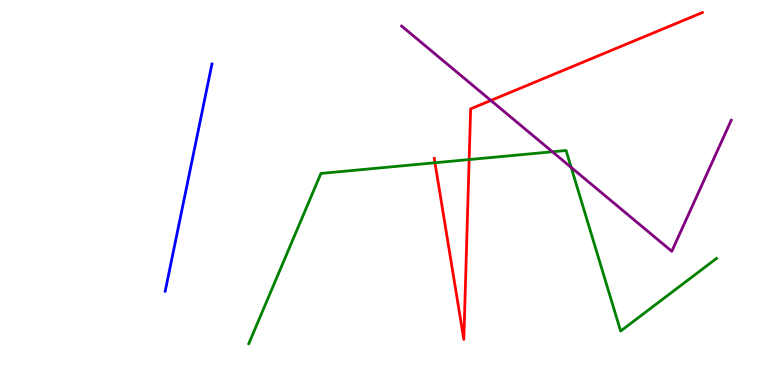[{'lines': ['blue', 'red'], 'intersections': []}, {'lines': ['green', 'red'], 'intersections': [{'x': 5.61, 'y': 5.77}, {'x': 6.05, 'y': 5.86}]}, {'lines': ['purple', 'red'], 'intersections': [{'x': 6.33, 'y': 7.39}]}, {'lines': ['blue', 'green'], 'intersections': []}, {'lines': ['blue', 'purple'], 'intersections': []}, {'lines': ['green', 'purple'], 'intersections': [{'x': 7.13, 'y': 6.06}, {'x': 7.37, 'y': 5.65}]}]